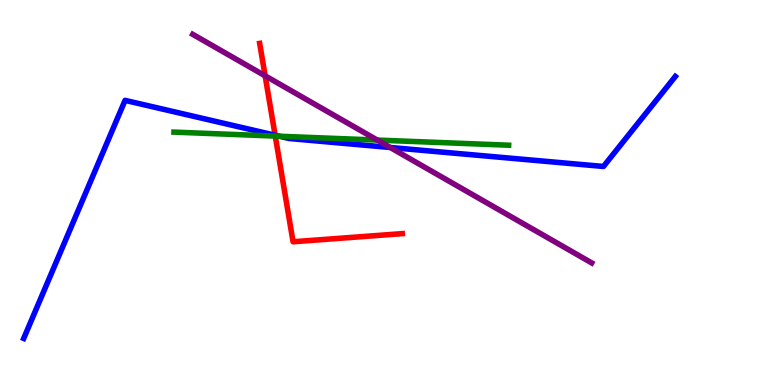[{'lines': ['blue', 'red'], 'intersections': [{'x': 3.55, 'y': 6.49}]}, {'lines': ['green', 'red'], 'intersections': [{'x': 3.55, 'y': 6.47}]}, {'lines': ['purple', 'red'], 'intersections': [{'x': 3.42, 'y': 8.03}]}, {'lines': ['blue', 'green'], 'intersections': [{'x': 3.61, 'y': 6.46}]}, {'lines': ['blue', 'purple'], 'intersections': [{'x': 5.04, 'y': 6.17}]}, {'lines': ['green', 'purple'], 'intersections': [{'x': 4.87, 'y': 6.36}]}]